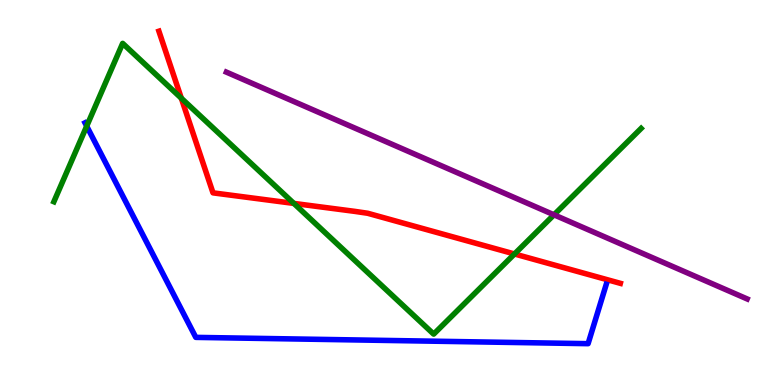[{'lines': ['blue', 'red'], 'intersections': []}, {'lines': ['green', 'red'], 'intersections': [{'x': 2.34, 'y': 7.45}, {'x': 3.79, 'y': 4.72}, {'x': 6.64, 'y': 3.4}]}, {'lines': ['purple', 'red'], 'intersections': []}, {'lines': ['blue', 'green'], 'intersections': [{'x': 1.12, 'y': 6.72}]}, {'lines': ['blue', 'purple'], 'intersections': []}, {'lines': ['green', 'purple'], 'intersections': [{'x': 7.15, 'y': 4.42}]}]